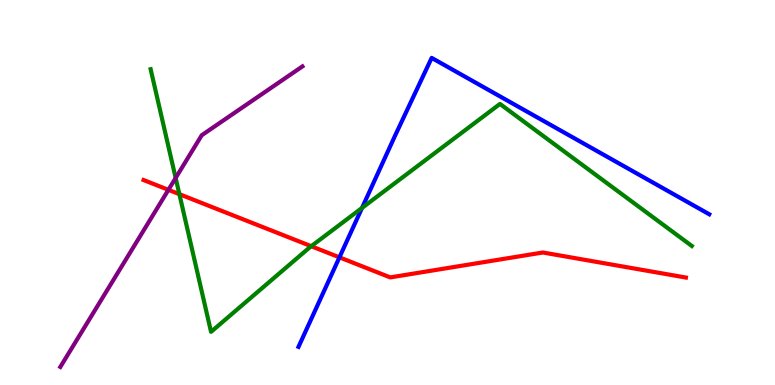[{'lines': ['blue', 'red'], 'intersections': [{'x': 4.38, 'y': 3.32}]}, {'lines': ['green', 'red'], 'intersections': [{'x': 2.31, 'y': 4.96}, {'x': 4.02, 'y': 3.6}]}, {'lines': ['purple', 'red'], 'intersections': [{'x': 2.17, 'y': 5.07}]}, {'lines': ['blue', 'green'], 'intersections': [{'x': 4.67, 'y': 4.6}]}, {'lines': ['blue', 'purple'], 'intersections': []}, {'lines': ['green', 'purple'], 'intersections': [{'x': 2.27, 'y': 5.38}]}]